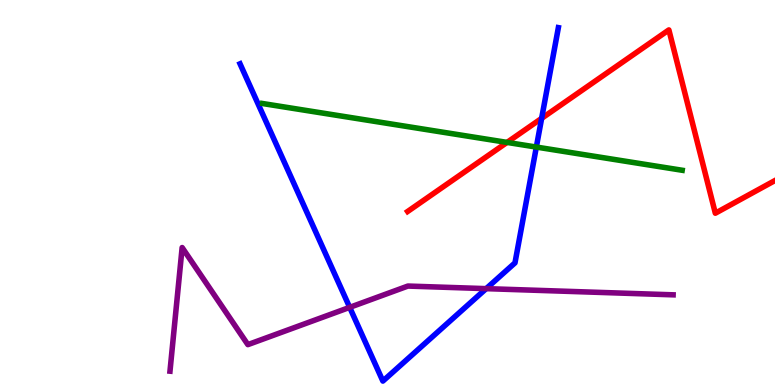[{'lines': ['blue', 'red'], 'intersections': [{'x': 6.99, 'y': 6.93}]}, {'lines': ['green', 'red'], 'intersections': [{'x': 6.54, 'y': 6.3}]}, {'lines': ['purple', 'red'], 'intersections': []}, {'lines': ['blue', 'green'], 'intersections': [{'x': 6.92, 'y': 6.18}]}, {'lines': ['blue', 'purple'], 'intersections': [{'x': 4.51, 'y': 2.02}, {'x': 6.27, 'y': 2.5}]}, {'lines': ['green', 'purple'], 'intersections': []}]